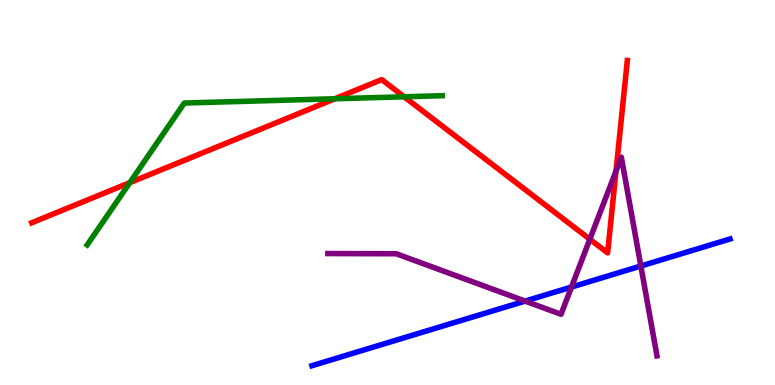[{'lines': ['blue', 'red'], 'intersections': []}, {'lines': ['green', 'red'], 'intersections': [{'x': 1.68, 'y': 5.26}, {'x': 4.32, 'y': 7.43}, {'x': 5.21, 'y': 7.49}]}, {'lines': ['purple', 'red'], 'intersections': [{'x': 7.61, 'y': 3.79}, {'x': 7.95, 'y': 5.56}]}, {'lines': ['blue', 'green'], 'intersections': []}, {'lines': ['blue', 'purple'], 'intersections': [{'x': 6.78, 'y': 2.18}, {'x': 7.37, 'y': 2.54}, {'x': 8.27, 'y': 3.09}]}, {'lines': ['green', 'purple'], 'intersections': []}]